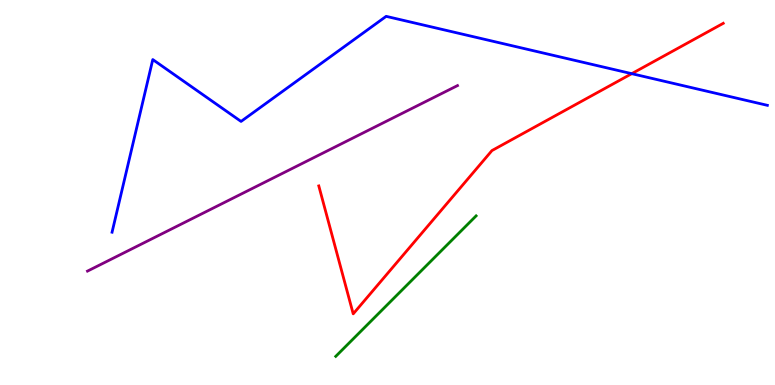[{'lines': ['blue', 'red'], 'intersections': [{'x': 8.15, 'y': 8.09}]}, {'lines': ['green', 'red'], 'intersections': []}, {'lines': ['purple', 'red'], 'intersections': []}, {'lines': ['blue', 'green'], 'intersections': []}, {'lines': ['blue', 'purple'], 'intersections': []}, {'lines': ['green', 'purple'], 'intersections': []}]